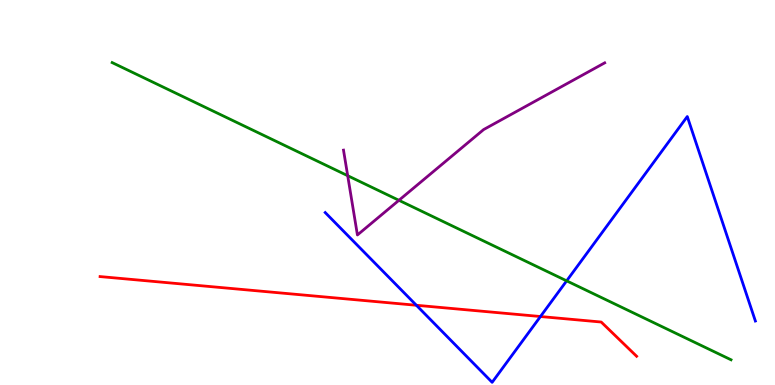[{'lines': ['blue', 'red'], 'intersections': [{'x': 5.37, 'y': 2.07}, {'x': 6.97, 'y': 1.78}]}, {'lines': ['green', 'red'], 'intersections': []}, {'lines': ['purple', 'red'], 'intersections': []}, {'lines': ['blue', 'green'], 'intersections': [{'x': 7.31, 'y': 2.71}]}, {'lines': ['blue', 'purple'], 'intersections': []}, {'lines': ['green', 'purple'], 'intersections': [{'x': 4.49, 'y': 5.44}, {'x': 5.15, 'y': 4.8}]}]